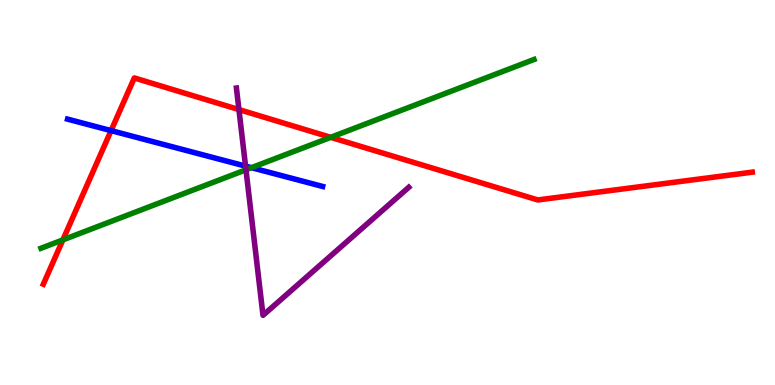[{'lines': ['blue', 'red'], 'intersections': [{'x': 1.43, 'y': 6.61}]}, {'lines': ['green', 'red'], 'intersections': [{'x': 0.811, 'y': 3.77}, {'x': 4.27, 'y': 6.43}]}, {'lines': ['purple', 'red'], 'intersections': [{'x': 3.08, 'y': 7.15}]}, {'lines': ['blue', 'green'], 'intersections': [{'x': 3.24, 'y': 5.64}]}, {'lines': ['blue', 'purple'], 'intersections': [{'x': 3.17, 'y': 5.69}]}, {'lines': ['green', 'purple'], 'intersections': [{'x': 3.17, 'y': 5.59}]}]